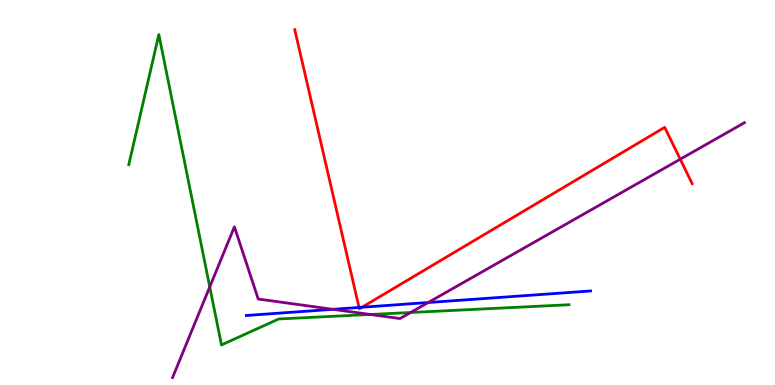[{'lines': ['blue', 'red'], 'intersections': [{'x': 4.63, 'y': 2.01}, {'x': 4.67, 'y': 2.02}]}, {'lines': ['green', 'red'], 'intersections': []}, {'lines': ['purple', 'red'], 'intersections': [{'x': 8.78, 'y': 5.86}]}, {'lines': ['blue', 'green'], 'intersections': []}, {'lines': ['blue', 'purple'], 'intersections': [{'x': 4.3, 'y': 1.97}, {'x': 5.52, 'y': 2.14}]}, {'lines': ['green', 'purple'], 'intersections': [{'x': 2.71, 'y': 2.55}, {'x': 4.78, 'y': 1.83}, {'x': 5.3, 'y': 1.88}]}]